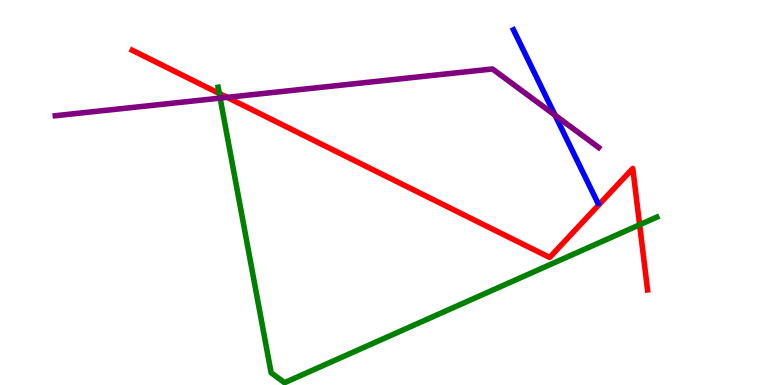[{'lines': ['blue', 'red'], 'intersections': []}, {'lines': ['green', 'red'], 'intersections': [{'x': 2.83, 'y': 7.57}, {'x': 8.25, 'y': 4.16}]}, {'lines': ['purple', 'red'], 'intersections': [{'x': 2.93, 'y': 7.47}]}, {'lines': ['blue', 'green'], 'intersections': []}, {'lines': ['blue', 'purple'], 'intersections': [{'x': 7.16, 'y': 7.01}]}, {'lines': ['green', 'purple'], 'intersections': [{'x': 2.84, 'y': 7.45}]}]